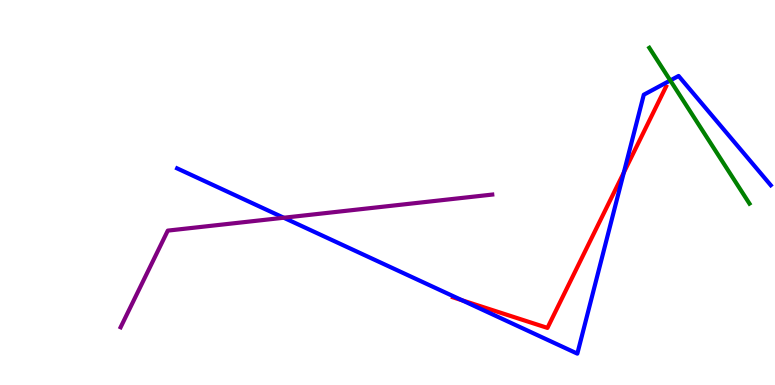[{'lines': ['blue', 'red'], 'intersections': [{'x': 5.96, 'y': 2.2}, {'x': 8.05, 'y': 5.52}]}, {'lines': ['green', 'red'], 'intersections': []}, {'lines': ['purple', 'red'], 'intersections': []}, {'lines': ['blue', 'green'], 'intersections': [{'x': 8.65, 'y': 7.91}]}, {'lines': ['blue', 'purple'], 'intersections': [{'x': 3.66, 'y': 4.34}]}, {'lines': ['green', 'purple'], 'intersections': []}]